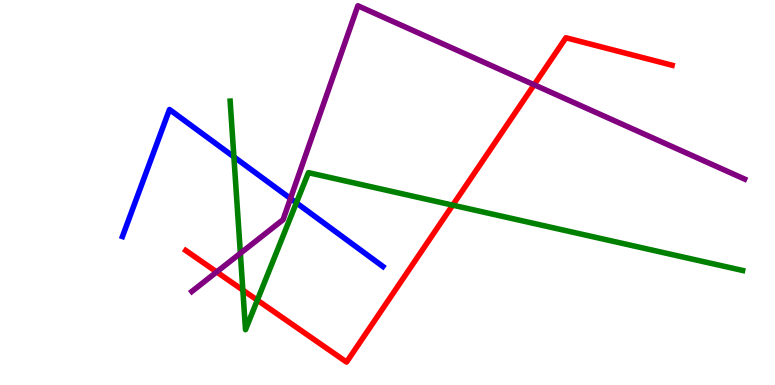[{'lines': ['blue', 'red'], 'intersections': []}, {'lines': ['green', 'red'], 'intersections': [{'x': 3.13, 'y': 2.47}, {'x': 3.32, 'y': 2.2}, {'x': 5.84, 'y': 4.67}]}, {'lines': ['purple', 'red'], 'intersections': [{'x': 2.8, 'y': 2.94}, {'x': 6.89, 'y': 7.8}]}, {'lines': ['blue', 'green'], 'intersections': [{'x': 3.02, 'y': 5.93}, {'x': 3.82, 'y': 4.73}]}, {'lines': ['blue', 'purple'], 'intersections': [{'x': 3.75, 'y': 4.84}]}, {'lines': ['green', 'purple'], 'intersections': [{'x': 3.1, 'y': 3.42}]}]